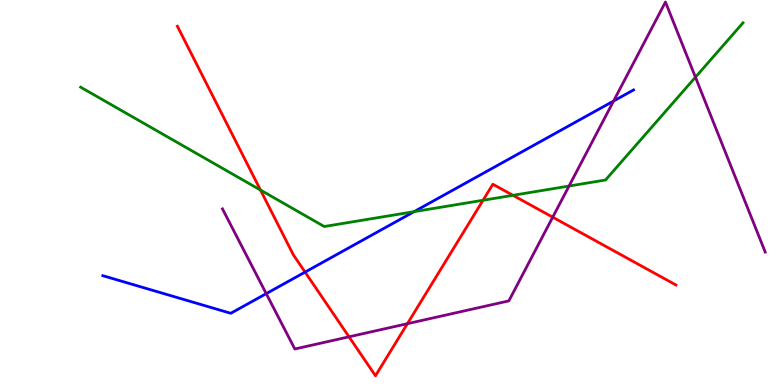[{'lines': ['blue', 'red'], 'intersections': [{'x': 3.94, 'y': 2.93}]}, {'lines': ['green', 'red'], 'intersections': [{'x': 3.36, 'y': 5.06}, {'x': 6.23, 'y': 4.8}, {'x': 6.62, 'y': 4.93}]}, {'lines': ['purple', 'red'], 'intersections': [{'x': 4.5, 'y': 1.25}, {'x': 5.26, 'y': 1.59}, {'x': 7.13, 'y': 4.36}]}, {'lines': ['blue', 'green'], 'intersections': [{'x': 5.34, 'y': 4.5}]}, {'lines': ['blue', 'purple'], 'intersections': [{'x': 3.44, 'y': 2.37}, {'x': 7.92, 'y': 7.38}]}, {'lines': ['green', 'purple'], 'intersections': [{'x': 7.34, 'y': 5.17}, {'x': 8.97, 'y': 7.99}]}]